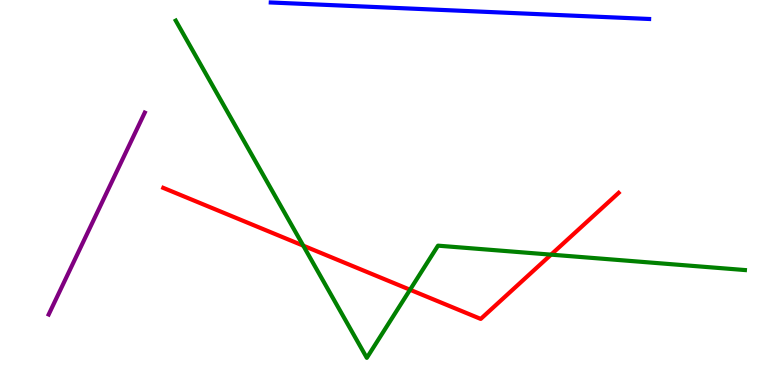[{'lines': ['blue', 'red'], 'intersections': []}, {'lines': ['green', 'red'], 'intersections': [{'x': 3.91, 'y': 3.62}, {'x': 5.29, 'y': 2.47}, {'x': 7.11, 'y': 3.39}]}, {'lines': ['purple', 'red'], 'intersections': []}, {'lines': ['blue', 'green'], 'intersections': []}, {'lines': ['blue', 'purple'], 'intersections': []}, {'lines': ['green', 'purple'], 'intersections': []}]